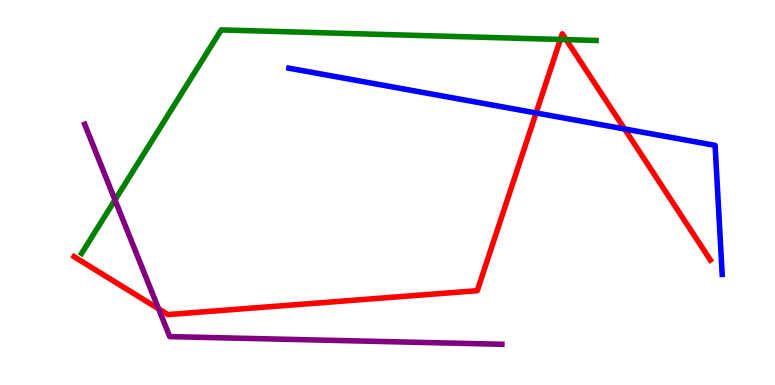[{'lines': ['blue', 'red'], 'intersections': [{'x': 6.92, 'y': 7.07}, {'x': 8.06, 'y': 6.65}]}, {'lines': ['green', 'red'], 'intersections': [{'x': 7.23, 'y': 8.98}, {'x': 7.3, 'y': 8.97}]}, {'lines': ['purple', 'red'], 'intersections': [{'x': 2.05, 'y': 1.98}]}, {'lines': ['blue', 'green'], 'intersections': []}, {'lines': ['blue', 'purple'], 'intersections': []}, {'lines': ['green', 'purple'], 'intersections': [{'x': 1.48, 'y': 4.81}]}]